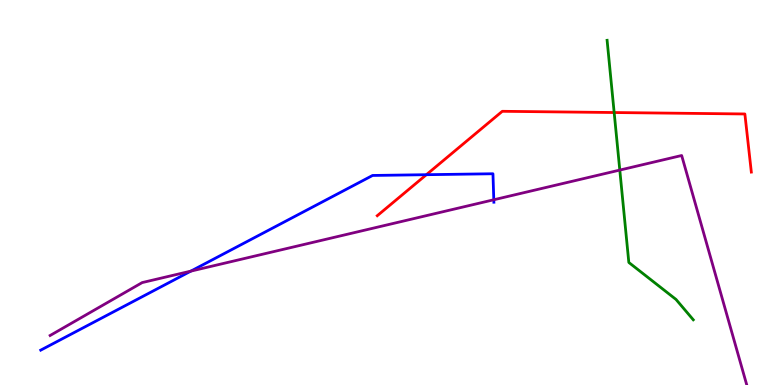[{'lines': ['blue', 'red'], 'intersections': [{'x': 5.5, 'y': 5.46}]}, {'lines': ['green', 'red'], 'intersections': [{'x': 7.92, 'y': 7.08}]}, {'lines': ['purple', 'red'], 'intersections': []}, {'lines': ['blue', 'green'], 'intersections': []}, {'lines': ['blue', 'purple'], 'intersections': [{'x': 2.46, 'y': 2.96}, {'x': 6.37, 'y': 4.81}]}, {'lines': ['green', 'purple'], 'intersections': [{'x': 8.0, 'y': 5.58}]}]